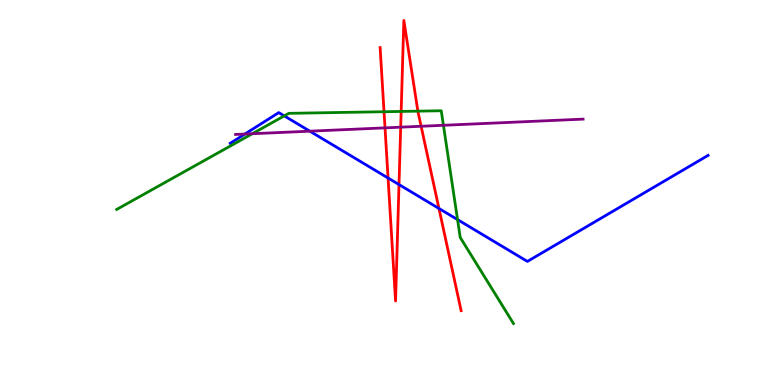[{'lines': ['blue', 'red'], 'intersections': [{'x': 5.01, 'y': 5.38}, {'x': 5.15, 'y': 5.21}, {'x': 5.66, 'y': 4.59}]}, {'lines': ['green', 'red'], 'intersections': [{'x': 4.96, 'y': 7.1}, {'x': 5.18, 'y': 7.11}, {'x': 5.39, 'y': 7.11}]}, {'lines': ['purple', 'red'], 'intersections': [{'x': 4.97, 'y': 6.68}, {'x': 5.17, 'y': 6.7}, {'x': 5.43, 'y': 6.72}]}, {'lines': ['blue', 'green'], 'intersections': [{'x': 3.67, 'y': 6.99}, {'x': 5.9, 'y': 4.3}]}, {'lines': ['blue', 'purple'], 'intersections': [{'x': 3.16, 'y': 6.52}, {'x': 4.0, 'y': 6.59}]}, {'lines': ['green', 'purple'], 'intersections': [{'x': 3.26, 'y': 6.53}, {'x': 5.72, 'y': 6.75}]}]